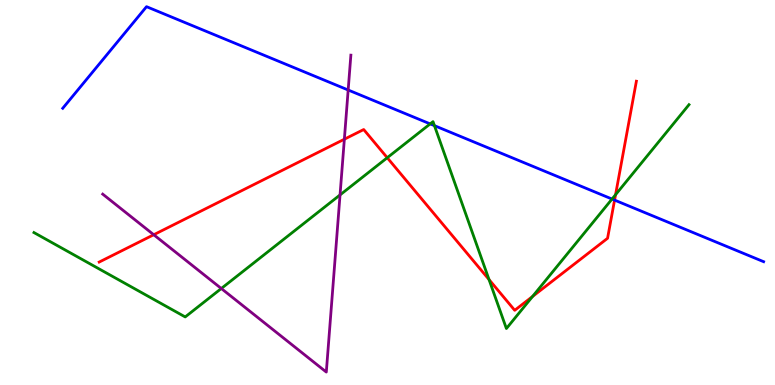[{'lines': ['blue', 'red'], 'intersections': [{'x': 7.93, 'y': 4.8}]}, {'lines': ['green', 'red'], 'intersections': [{'x': 5.0, 'y': 5.9}, {'x': 6.31, 'y': 2.74}, {'x': 6.87, 'y': 2.3}, {'x': 7.94, 'y': 4.94}]}, {'lines': ['purple', 'red'], 'intersections': [{'x': 1.98, 'y': 3.9}, {'x': 4.44, 'y': 6.38}]}, {'lines': ['blue', 'green'], 'intersections': [{'x': 5.55, 'y': 6.78}, {'x': 5.61, 'y': 6.74}, {'x': 7.9, 'y': 4.83}]}, {'lines': ['blue', 'purple'], 'intersections': [{'x': 4.49, 'y': 7.66}]}, {'lines': ['green', 'purple'], 'intersections': [{'x': 2.86, 'y': 2.51}, {'x': 4.39, 'y': 4.94}]}]